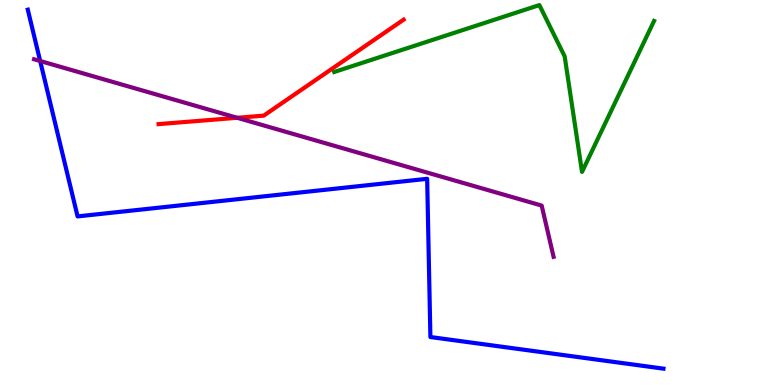[{'lines': ['blue', 'red'], 'intersections': []}, {'lines': ['green', 'red'], 'intersections': []}, {'lines': ['purple', 'red'], 'intersections': [{'x': 3.06, 'y': 6.94}]}, {'lines': ['blue', 'green'], 'intersections': []}, {'lines': ['blue', 'purple'], 'intersections': [{'x': 0.518, 'y': 8.42}]}, {'lines': ['green', 'purple'], 'intersections': []}]